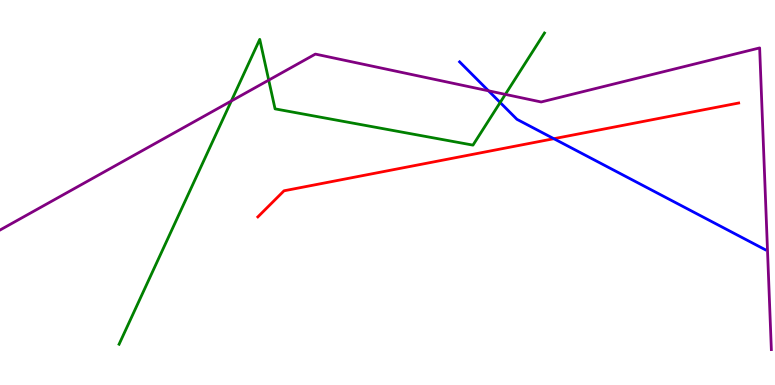[{'lines': ['blue', 'red'], 'intersections': [{'x': 7.15, 'y': 6.4}]}, {'lines': ['green', 'red'], 'intersections': []}, {'lines': ['purple', 'red'], 'intersections': []}, {'lines': ['blue', 'green'], 'intersections': [{'x': 6.45, 'y': 7.34}]}, {'lines': ['blue', 'purple'], 'intersections': [{'x': 6.3, 'y': 7.64}]}, {'lines': ['green', 'purple'], 'intersections': [{'x': 2.98, 'y': 7.38}, {'x': 3.47, 'y': 7.92}, {'x': 6.52, 'y': 7.55}]}]